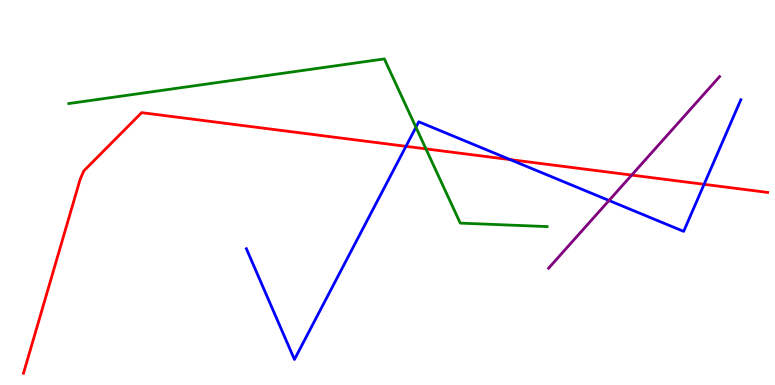[{'lines': ['blue', 'red'], 'intersections': [{'x': 5.24, 'y': 6.2}, {'x': 6.58, 'y': 5.85}, {'x': 9.09, 'y': 5.21}]}, {'lines': ['green', 'red'], 'intersections': [{'x': 5.5, 'y': 6.13}]}, {'lines': ['purple', 'red'], 'intersections': [{'x': 8.15, 'y': 5.45}]}, {'lines': ['blue', 'green'], 'intersections': [{'x': 5.37, 'y': 6.69}]}, {'lines': ['blue', 'purple'], 'intersections': [{'x': 7.86, 'y': 4.79}]}, {'lines': ['green', 'purple'], 'intersections': []}]